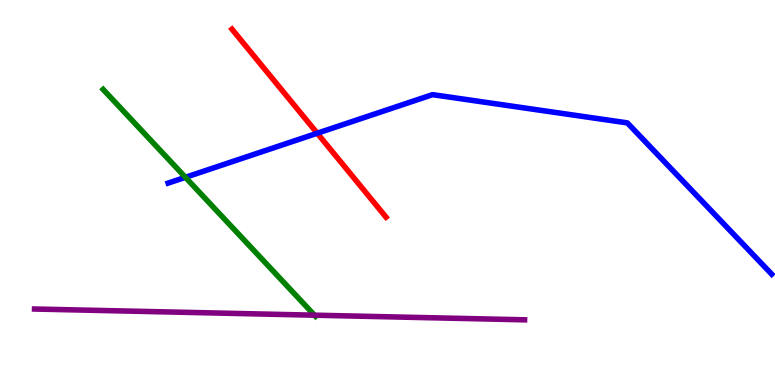[{'lines': ['blue', 'red'], 'intersections': [{'x': 4.09, 'y': 6.54}]}, {'lines': ['green', 'red'], 'intersections': []}, {'lines': ['purple', 'red'], 'intersections': []}, {'lines': ['blue', 'green'], 'intersections': [{'x': 2.39, 'y': 5.39}]}, {'lines': ['blue', 'purple'], 'intersections': []}, {'lines': ['green', 'purple'], 'intersections': [{'x': 4.06, 'y': 1.81}]}]